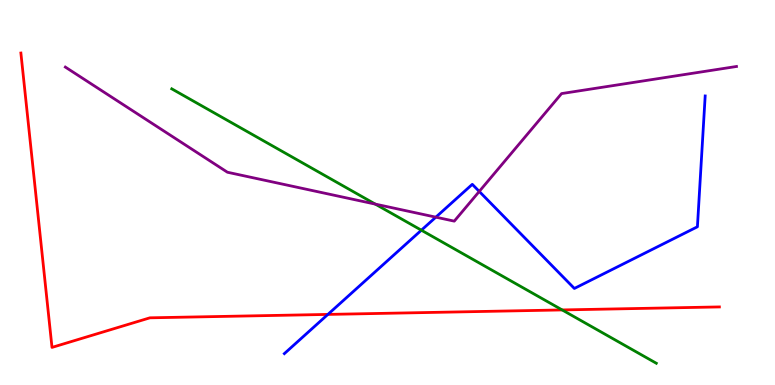[{'lines': ['blue', 'red'], 'intersections': [{'x': 4.23, 'y': 1.83}]}, {'lines': ['green', 'red'], 'intersections': [{'x': 7.25, 'y': 1.95}]}, {'lines': ['purple', 'red'], 'intersections': []}, {'lines': ['blue', 'green'], 'intersections': [{'x': 5.44, 'y': 4.02}]}, {'lines': ['blue', 'purple'], 'intersections': [{'x': 5.62, 'y': 4.36}, {'x': 6.18, 'y': 5.03}]}, {'lines': ['green', 'purple'], 'intersections': [{'x': 4.84, 'y': 4.7}]}]